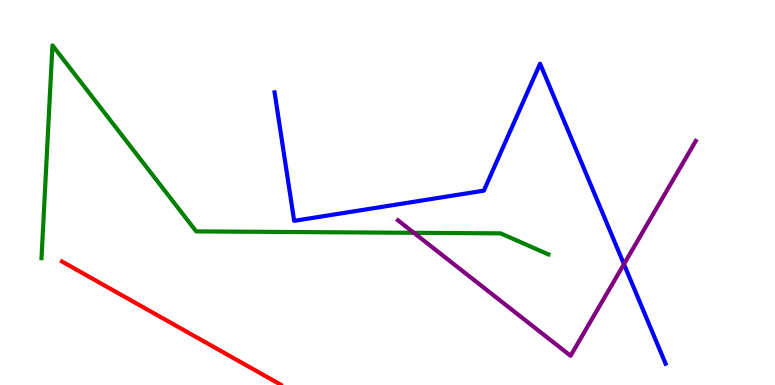[{'lines': ['blue', 'red'], 'intersections': []}, {'lines': ['green', 'red'], 'intersections': []}, {'lines': ['purple', 'red'], 'intersections': []}, {'lines': ['blue', 'green'], 'intersections': []}, {'lines': ['blue', 'purple'], 'intersections': [{'x': 8.05, 'y': 3.14}]}, {'lines': ['green', 'purple'], 'intersections': [{'x': 5.34, 'y': 3.95}]}]